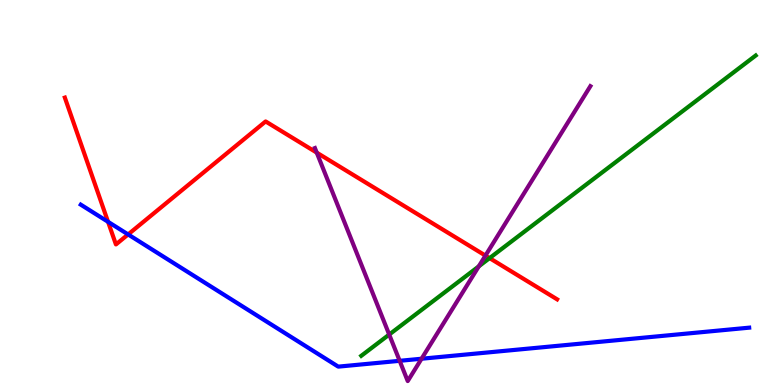[{'lines': ['blue', 'red'], 'intersections': [{'x': 1.39, 'y': 4.24}, {'x': 1.65, 'y': 3.91}]}, {'lines': ['green', 'red'], 'intersections': [{'x': 6.32, 'y': 3.3}]}, {'lines': ['purple', 'red'], 'intersections': [{'x': 4.09, 'y': 6.04}, {'x': 6.26, 'y': 3.36}]}, {'lines': ['blue', 'green'], 'intersections': []}, {'lines': ['blue', 'purple'], 'intersections': [{'x': 5.16, 'y': 0.628}, {'x': 5.44, 'y': 0.682}]}, {'lines': ['green', 'purple'], 'intersections': [{'x': 5.02, 'y': 1.31}, {'x': 6.18, 'y': 3.08}]}]